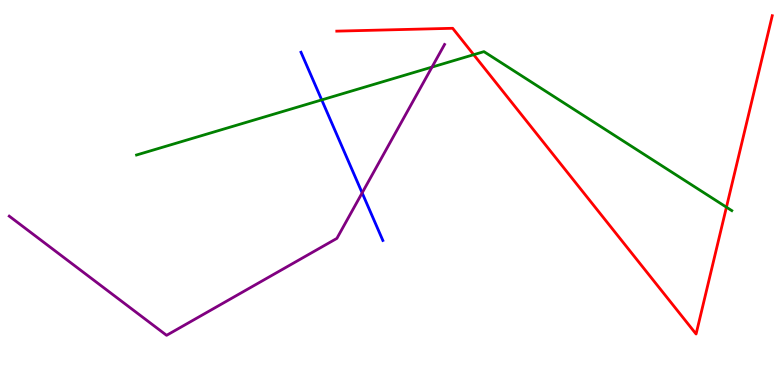[{'lines': ['blue', 'red'], 'intersections': []}, {'lines': ['green', 'red'], 'intersections': [{'x': 6.11, 'y': 8.58}, {'x': 9.37, 'y': 4.62}]}, {'lines': ['purple', 'red'], 'intersections': []}, {'lines': ['blue', 'green'], 'intersections': [{'x': 4.15, 'y': 7.41}]}, {'lines': ['blue', 'purple'], 'intersections': [{'x': 4.67, 'y': 4.99}]}, {'lines': ['green', 'purple'], 'intersections': [{'x': 5.57, 'y': 8.26}]}]